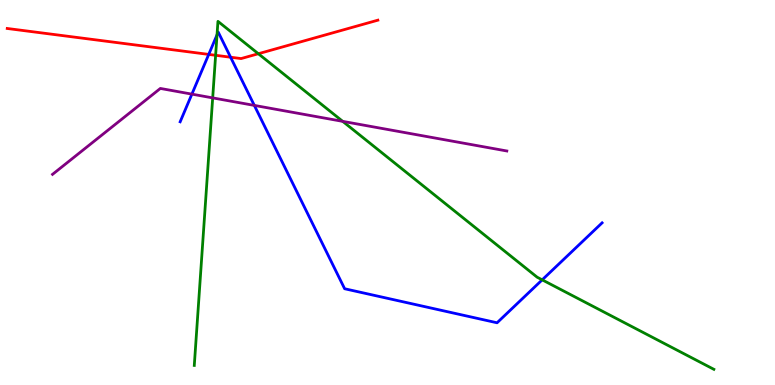[{'lines': ['blue', 'red'], 'intersections': [{'x': 2.69, 'y': 8.59}, {'x': 2.98, 'y': 8.51}]}, {'lines': ['green', 'red'], 'intersections': [{'x': 2.78, 'y': 8.56}, {'x': 3.33, 'y': 8.6}]}, {'lines': ['purple', 'red'], 'intersections': []}, {'lines': ['blue', 'green'], 'intersections': [{'x': 2.8, 'y': 9.09}, {'x': 7.0, 'y': 2.73}]}, {'lines': ['blue', 'purple'], 'intersections': [{'x': 2.48, 'y': 7.55}, {'x': 3.28, 'y': 7.26}]}, {'lines': ['green', 'purple'], 'intersections': [{'x': 2.74, 'y': 7.46}, {'x': 4.42, 'y': 6.85}]}]